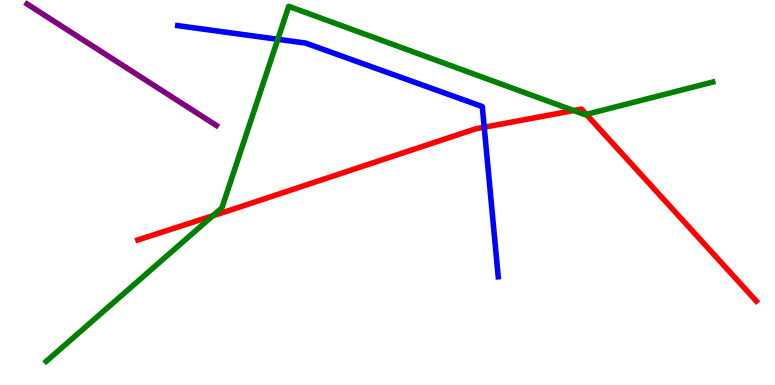[{'lines': ['blue', 'red'], 'intersections': [{'x': 6.25, 'y': 6.7}]}, {'lines': ['green', 'red'], 'intersections': [{'x': 2.75, 'y': 4.4}, {'x': 7.4, 'y': 7.13}, {'x': 7.57, 'y': 7.03}]}, {'lines': ['purple', 'red'], 'intersections': []}, {'lines': ['blue', 'green'], 'intersections': [{'x': 3.58, 'y': 8.98}]}, {'lines': ['blue', 'purple'], 'intersections': []}, {'lines': ['green', 'purple'], 'intersections': []}]